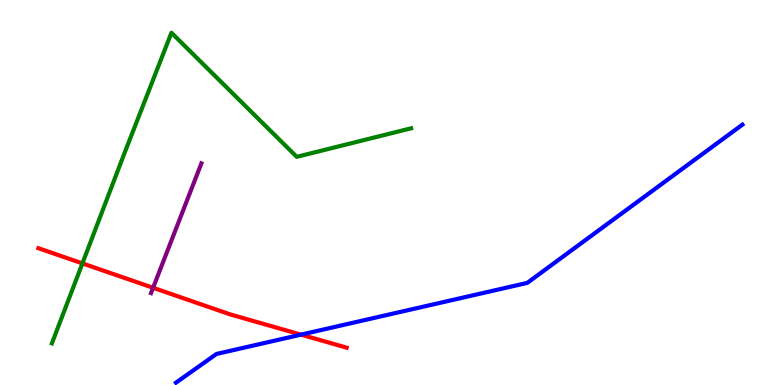[{'lines': ['blue', 'red'], 'intersections': [{'x': 3.88, 'y': 1.31}]}, {'lines': ['green', 'red'], 'intersections': [{'x': 1.06, 'y': 3.16}]}, {'lines': ['purple', 'red'], 'intersections': [{'x': 1.98, 'y': 2.53}]}, {'lines': ['blue', 'green'], 'intersections': []}, {'lines': ['blue', 'purple'], 'intersections': []}, {'lines': ['green', 'purple'], 'intersections': []}]